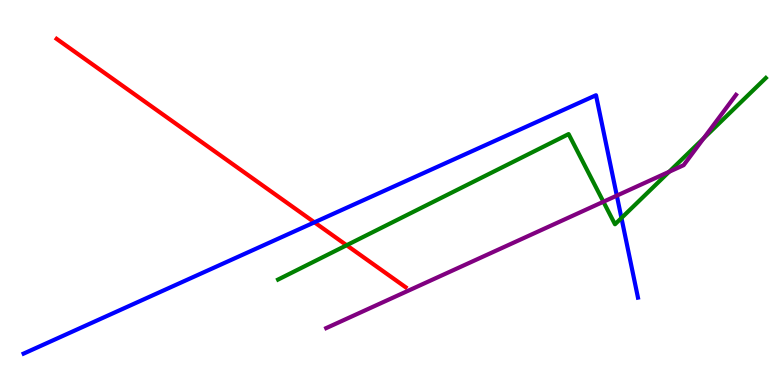[{'lines': ['blue', 'red'], 'intersections': [{'x': 4.06, 'y': 4.23}]}, {'lines': ['green', 'red'], 'intersections': [{'x': 4.47, 'y': 3.63}]}, {'lines': ['purple', 'red'], 'intersections': []}, {'lines': ['blue', 'green'], 'intersections': [{'x': 8.02, 'y': 4.34}]}, {'lines': ['blue', 'purple'], 'intersections': [{'x': 7.96, 'y': 4.92}]}, {'lines': ['green', 'purple'], 'intersections': [{'x': 7.79, 'y': 4.76}, {'x': 8.63, 'y': 5.54}, {'x': 9.08, 'y': 6.41}]}]